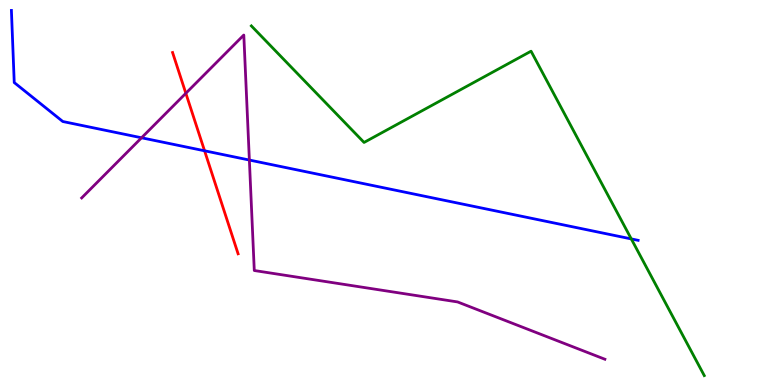[{'lines': ['blue', 'red'], 'intersections': [{'x': 2.64, 'y': 6.08}]}, {'lines': ['green', 'red'], 'intersections': []}, {'lines': ['purple', 'red'], 'intersections': [{'x': 2.4, 'y': 7.58}]}, {'lines': ['blue', 'green'], 'intersections': [{'x': 8.15, 'y': 3.79}]}, {'lines': ['blue', 'purple'], 'intersections': [{'x': 1.83, 'y': 6.42}, {'x': 3.22, 'y': 5.84}]}, {'lines': ['green', 'purple'], 'intersections': []}]